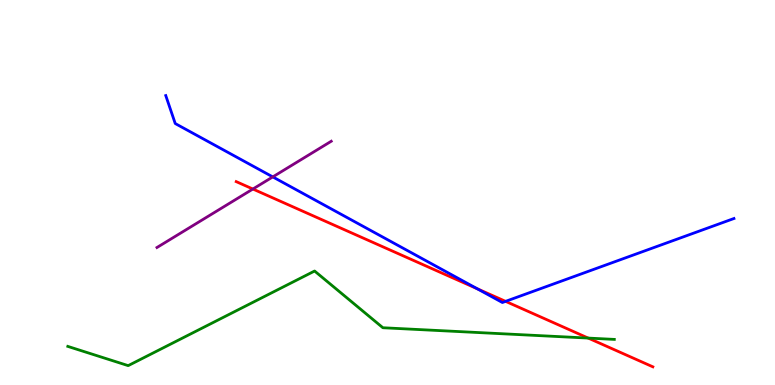[{'lines': ['blue', 'red'], 'intersections': [{'x': 6.16, 'y': 2.5}, {'x': 6.52, 'y': 2.17}]}, {'lines': ['green', 'red'], 'intersections': [{'x': 7.59, 'y': 1.22}]}, {'lines': ['purple', 'red'], 'intersections': [{'x': 3.26, 'y': 5.09}]}, {'lines': ['blue', 'green'], 'intersections': []}, {'lines': ['blue', 'purple'], 'intersections': [{'x': 3.52, 'y': 5.41}]}, {'lines': ['green', 'purple'], 'intersections': []}]